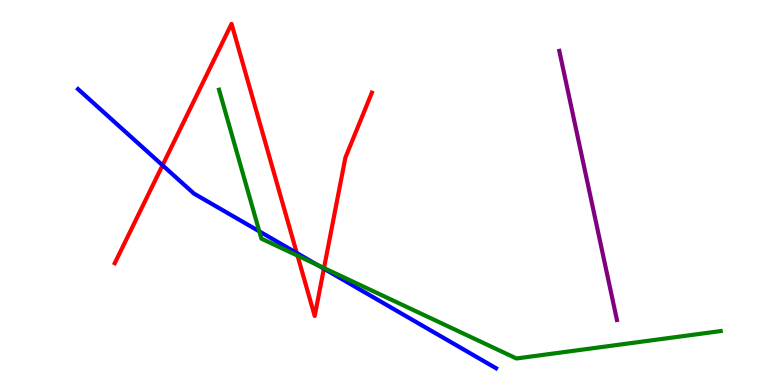[{'lines': ['blue', 'red'], 'intersections': [{'x': 2.1, 'y': 5.71}, {'x': 3.83, 'y': 3.43}, {'x': 4.18, 'y': 3.02}]}, {'lines': ['green', 'red'], 'intersections': [{'x': 3.84, 'y': 3.36}, {'x': 4.18, 'y': 3.04}]}, {'lines': ['purple', 'red'], 'intersections': []}, {'lines': ['blue', 'green'], 'intersections': [{'x': 3.35, 'y': 3.99}, {'x': 4.1, 'y': 3.12}]}, {'lines': ['blue', 'purple'], 'intersections': []}, {'lines': ['green', 'purple'], 'intersections': []}]